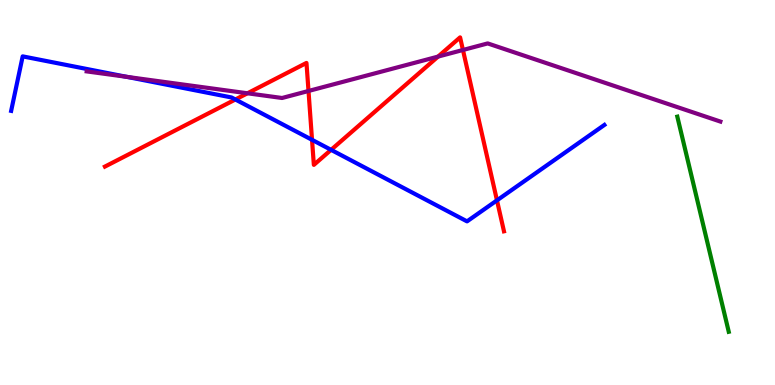[{'lines': ['blue', 'red'], 'intersections': [{'x': 3.04, 'y': 7.42}, {'x': 4.03, 'y': 6.37}, {'x': 4.27, 'y': 6.11}, {'x': 6.41, 'y': 4.8}]}, {'lines': ['green', 'red'], 'intersections': []}, {'lines': ['purple', 'red'], 'intersections': [{'x': 3.19, 'y': 7.58}, {'x': 3.98, 'y': 7.64}, {'x': 5.65, 'y': 8.53}, {'x': 5.97, 'y': 8.7}]}, {'lines': ['blue', 'green'], 'intersections': []}, {'lines': ['blue', 'purple'], 'intersections': [{'x': 1.64, 'y': 8.0}]}, {'lines': ['green', 'purple'], 'intersections': []}]